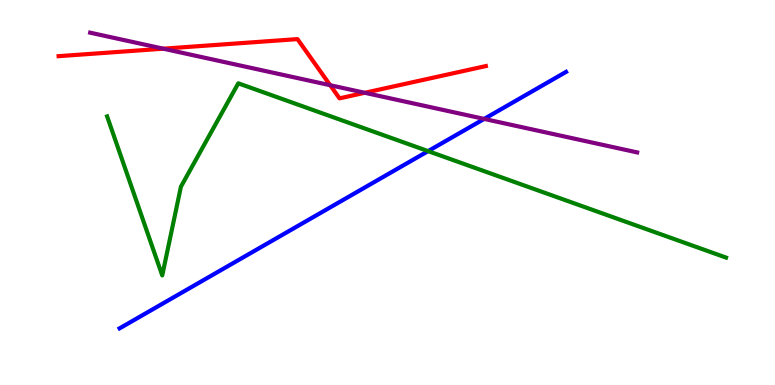[{'lines': ['blue', 'red'], 'intersections': []}, {'lines': ['green', 'red'], 'intersections': []}, {'lines': ['purple', 'red'], 'intersections': [{'x': 2.11, 'y': 8.74}, {'x': 4.26, 'y': 7.79}, {'x': 4.71, 'y': 7.59}]}, {'lines': ['blue', 'green'], 'intersections': [{'x': 5.52, 'y': 6.07}]}, {'lines': ['blue', 'purple'], 'intersections': [{'x': 6.25, 'y': 6.91}]}, {'lines': ['green', 'purple'], 'intersections': []}]